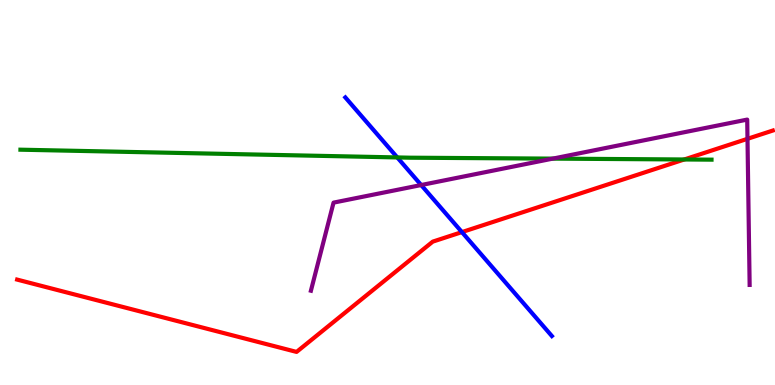[{'lines': ['blue', 'red'], 'intersections': [{'x': 5.96, 'y': 3.97}]}, {'lines': ['green', 'red'], 'intersections': [{'x': 8.83, 'y': 5.86}]}, {'lines': ['purple', 'red'], 'intersections': [{'x': 9.65, 'y': 6.39}]}, {'lines': ['blue', 'green'], 'intersections': [{'x': 5.13, 'y': 5.91}]}, {'lines': ['blue', 'purple'], 'intersections': [{'x': 5.43, 'y': 5.19}]}, {'lines': ['green', 'purple'], 'intersections': [{'x': 7.13, 'y': 5.88}]}]